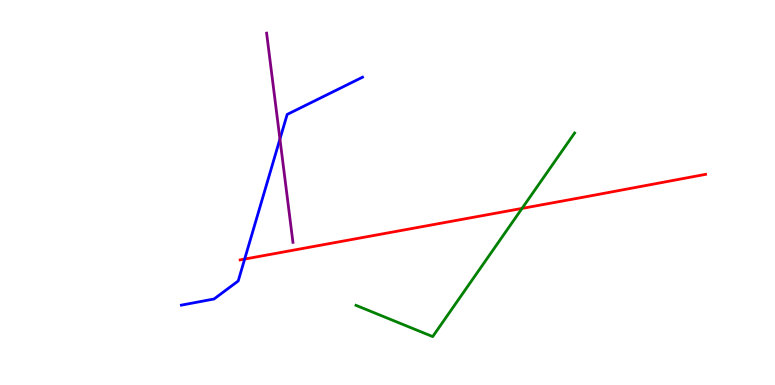[{'lines': ['blue', 'red'], 'intersections': [{'x': 3.16, 'y': 3.27}]}, {'lines': ['green', 'red'], 'intersections': [{'x': 6.74, 'y': 4.59}]}, {'lines': ['purple', 'red'], 'intersections': []}, {'lines': ['blue', 'green'], 'intersections': []}, {'lines': ['blue', 'purple'], 'intersections': [{'x': 3.61, 'y': 6.39}]}, {'lines': ['green', 'purple'], 'intersections': []}]